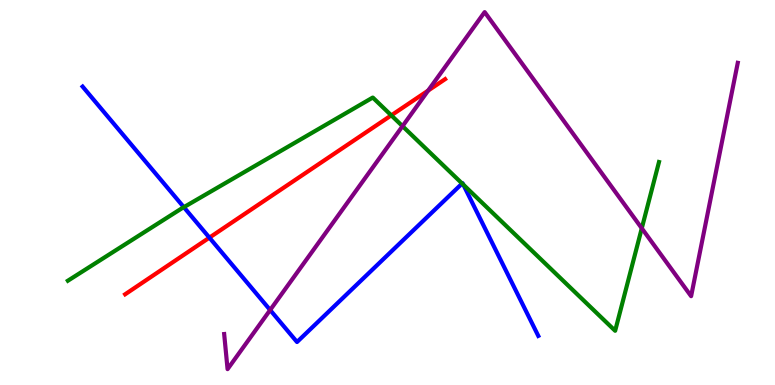[{'lines': ['blue', 'red'], 'intersections': [{'x': 2.7, 'y': 3.83}]}, {'lines': ['green', 'red'], 'intersections': [{'x': 5.05, 'y': 7.0}]}, {'lines': ['purple', 'red'], 'intersections': [{'x': 5.52, 'y': 7.65}]}, {'lines': ['blue', 'green'], 'intersections': [{'x': 2.37, 'y': 4.62}, {'x': 5.96, 'y': 5.23}, {'x': 5.98, 'y': 5.2}]}, {'lines': ['blue', 'purple'], 'intersections': [{'x': 3.49, 'y': 1.95}]}, {'lines': ['green', 'purple'], 'intersections': [{'x': 5.19, 'y': 6.72}, {'x': 8.28, 'y': 4.07}]}]